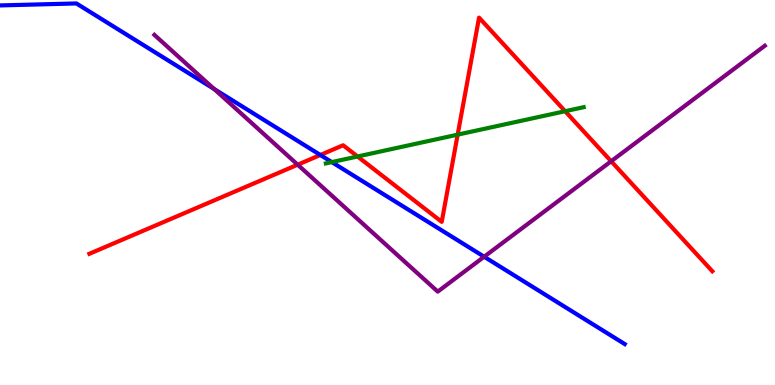[{'lines': ['blue', 'red'], 'intersections': [{'x': 4.13, 'y': 5.97}]}, {'lines': ['green', 'red'], 'intersections': [{'x': 4.61, 'y': 5.94}, {'x': 5.91, 'y': 6.5}, {'x': 7.29, 'y': 7.11}]}, {'lines': ['purple', 'red'], 'intersections': [{'x': 3.84, 'y': 5.72}, {'x': 7.89, 'y': 5.81}]}, {'lines': ['blue', 'green'], 'intersections': [{'x': 4.28, 'y': 5.79}]}, {'lines': ['blue', 'purple'], 'intersections': [{'x': 2.76, 'y': 7.69}, {'x': 6.25, 'y': 3.33}]}, {'lines': ['green', 'purple'], 'intersections': []}]